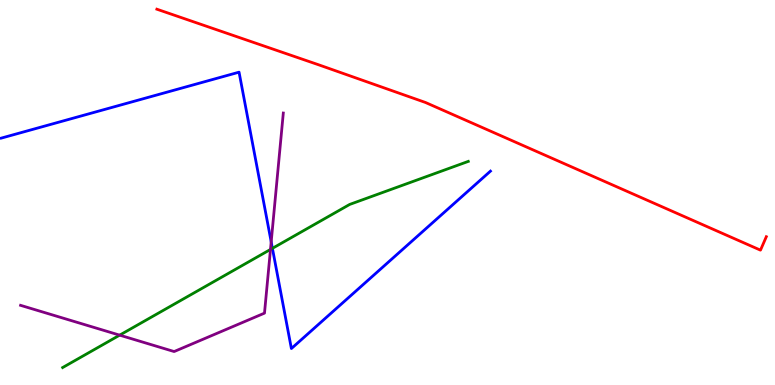[{'lines': ['blue', 'red'], 'intersections': []}, {'lines': ['green', 'red'], 'intersections': []}, {'lines': ['purple', 'red'], 'intersections': []}, {'lines': ['blue', 'green'], 'intersections': [{'x': 3.52, 'y': 3.55}]}, {'lines': ['blue', 'purple'], 'intersections': [{'x': 3.5, 'y': 3.72}]}, {'lines': ['green', 'purple'], 'intersections': [{'x': 1.54, 'y': 1.29}, {'x': 3.49, 'y': 3.52}]}]